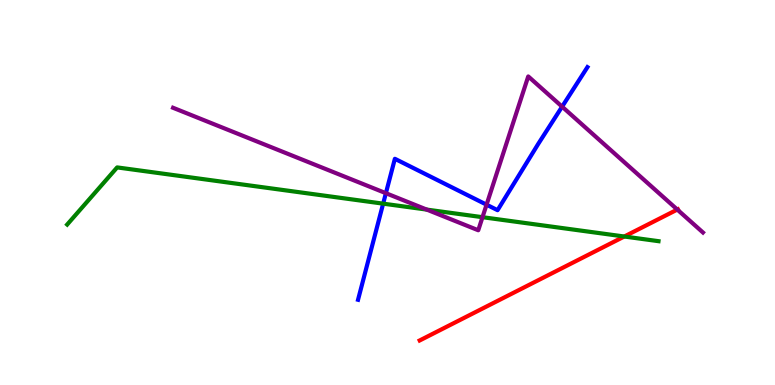[{'lines': ['blue', 'red'], 'intersections': []}, {'lines': ['green', 'red'], 'intersections': [{'x': 8.06, 'y': 3.86}]}, {'lines': ['purple', 'red'], 'intersections': [{'x': 8.74, 'y': 4.56}]}, {'lines': ['blue', 'green'], 'intersections': [{'x': 4.94, 'y': 4.71}]}, {'lines': ['blue', 'purple'], 'intersections': [{'x': 4.98, 'y': 4.98}, {'x': 6.28, 'y': 4.68}, {'x': 7.25, 'y': 7.23}]}, {'lines': ['green', 'purple'], 'intersections': [{'x': 5.51, 'y': 4.56}, {'x': 6.23, 'y': 4.36}]}]